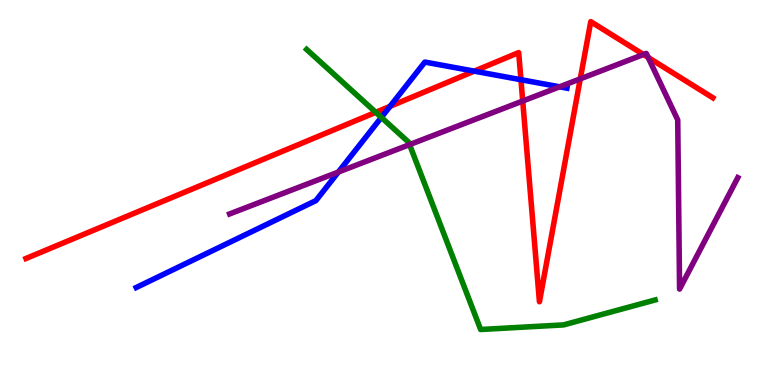[{'lines': ['blue', 'red'], 'intersections': [{'x': 5.03, 'y': 7.24}, {'x': 6.12, 'y': 8.15}, {'x': 6.72, 'y': 7.93}]}, {'lines': ['green', 'red'], 'intersections': [{'x': 4.85, 'y': 7.08}]}, {'lines': ['purple', 'red'], 'intersections': [{'x': 6.74, 'y': 7.38}, {'x': 7.49, 'y': 7.95}, {'x': 8.3, 'y': 8.58}, {'x': 8.36, 'y': 8.51}]}, {'lines': ['blue', 'green'], 'intersections': [{'x': 4.92, 'y': 6.95}]}, {'lines': ['blue', 'purple'], 'intersections': [{'x': 4.37, 'y': 5.53}, {'x': 7.22, 'y': 7.75}]}, {'lines': ['green', 'purple'], 'intersections': [{'x': 5.28, 'y': 6.24}]}]